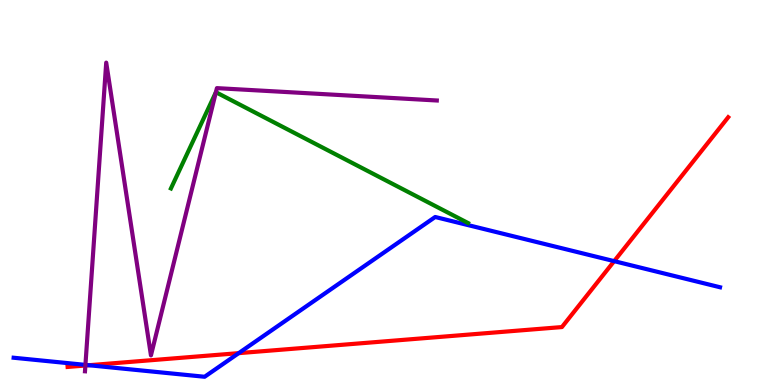[{'lines': ['blue', 'red'], 'intersections': [{'x': 1.15, 'y': 0.513}, {'x': 3.08, 'y': 0.827}, {'x': 7.92, 'y': 3.22}]}, {'lines': ['green', 'red'], 'intersections': []}, {'lines': ['purple', 'red'], 'intersections': [{'x': 1.1, 'y': 0.506}]}, {'lines': ['blue', 'green'], 'intersections': []}, {'lines': ['blue', 'purple'], 'intersections': [{'x': 1.1, 'y': 0.522}]}, {'lines': ['green', 'purple'], 'intersections': [{'x': 2.79, 'y': 7.6}]}]